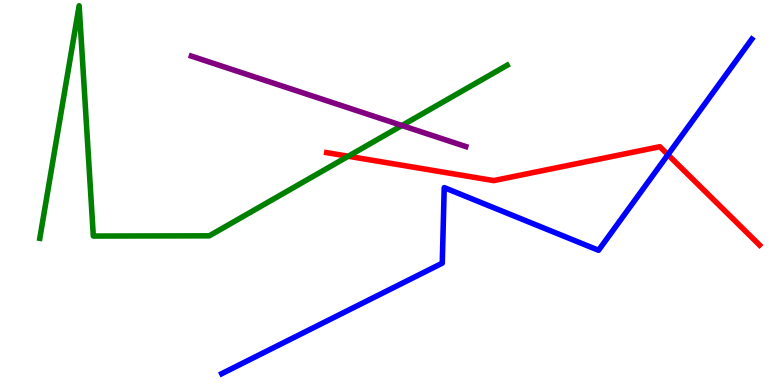[{'lines': ['blue', 'red'], 'intersections': [{'x': 8.62, 'y': 5.98}]}, {'lines': ['green', 'red'], 'intersections': [{'x': 4.49, 'y': 5.94}]}, {'lines': ['purple', 'red'], 'intersections': []}, {'lines': ['blue', 'green'], 'intersections': []}, {'lines': ['blue', 'purple'], 'intersections': []}, {'lines': ['green', 'purple'], 'intersections': [{'x': 5.19, 'y': 6.74}]}]